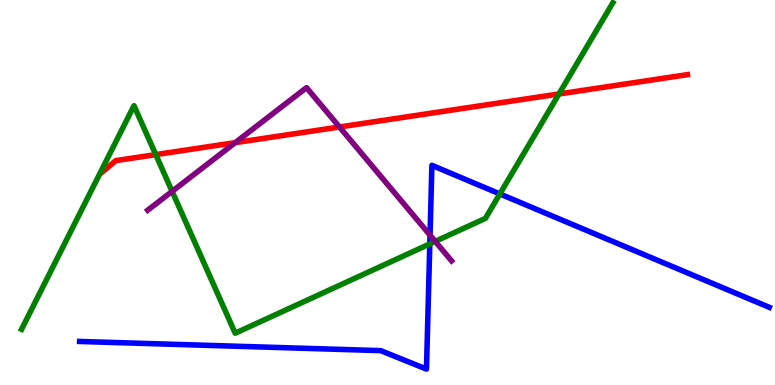[{'lines': ['blue', 'red'], 'intersections': []}, {'lines': ['green', 'red'], 'intersections': [{'x': 2.01, 'y': 5.98}, {'x': 7.21, 'y': 7.56}]}, {'lines': ['purple', 'red'], 'intersections': [{'x': 3.04, 'y': 6.29}, {'x': 4.38, 'y': 6.7}]}, {'lines': ['blue', 'green'], 'intersections': [{'x': 5.55, 'y': 3.67}, {'x': 6.45, 'y': 4.96}]}, {'lines': ['blue', 'purple'], 'intersections': [{'x': 5.55, 'y': 3.89}]}, {'lines': ['green', 'purple'], 'intersections': [{'x': 2.22, 'y': 5.03}, {'x': 5.62, 'y': 3.73}]}]